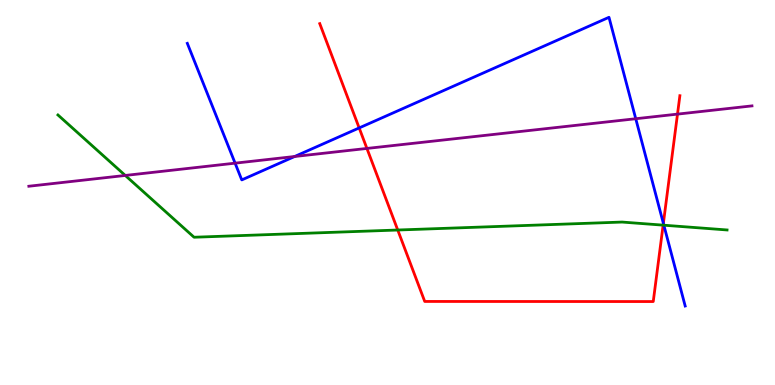[{'lines': ['blue', 'red'], 'intersections': [{'x': 4.63, 'y': 6.68}, {'x': 8.56, 'y': 4.2}]}, {'lines': ['green', 'red'], 'intersections': [{'x': 5.13, 'y': 4.03}, {'x': 8.56, 'y': 4.15}]}, {'lines': ['purple', 'red'], 'intersections': [{'x': 4.73, 'y': 6.14}, {'x': 8.74, 'y': 7.04}]}, {'lines': ['blue', 'green'], 'intersections': [{'x': 8.57, 'y': 4.15}]}, {'lines': ['blue', 'purple'], 'intersections': [{'x': 3.03, 'y': 5.76}, {'x': 3.8, 'y': 5.94}, {'x': 8.2, 'y': 6.92}]}, {'lines': ['green', 'purple'], 'intersections': [{'x': 1.62, 'y': 5.44}]}]